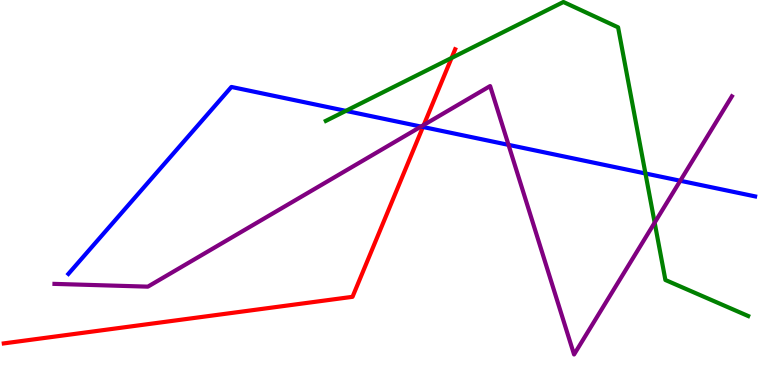[{'lines': ['blue', 'red'], 'intersections': [{'x': 5.46, 'y': 6.7}]}, {'lines': ['green', 'red'], 'intersections': [{'x': 5.83, 'y': 8.49}]}, {'lines': ['purple', 'red'], 'intersections': [{'x': 5.47, 'y': 6.75}]}, {'lines': ['blue', 'green'], 'intersections': [{'x': 4.46, 'y': 7.12}, {'x': 8.33, 'y': 5.49}]}, {'lines': ['blue', 'purple'], 'intersections': [{'x': 5.43, 'y': 6.71}, {'x': 6.56, 'y': 6.24}, {'x': 8.78, 'y': 5.31}]}, {'lines': ['green', 'purple'], 'intersections': [{'x': 8.45, 'y': 4.22}]}]